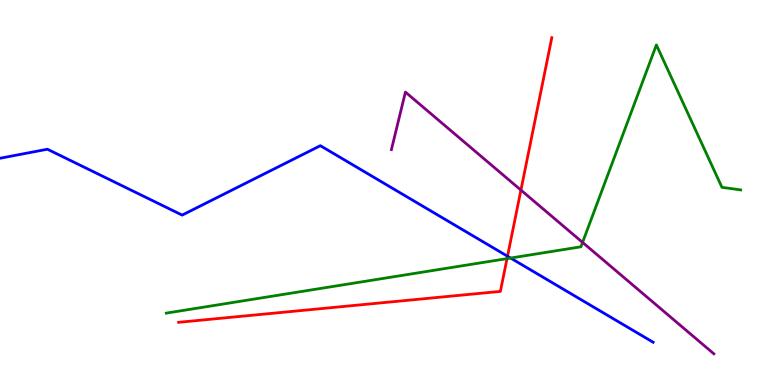[{'lines': ['blue', 'red'], 'intersections': [{'x': 6.55, 'y': 3.34}]}, {'lines': ['green', 'red'], 'intersections': [{'x': 6.54, 'y': 3.28}]}, {'lines': ['purple', 'red'], 'intersections': [{'x': 6.72, 'y': 5.06}]}, {'lines': ['blue', 'green'], 'intersections': [{'x': 6.59, 'y': 3.3}]}, {'lines': ['blue', 'purple'], 'intersections': []}, {'lines': ['green', 'purple'], 'intersections': [{'x': 7.52, 'y': 3.7}]}]